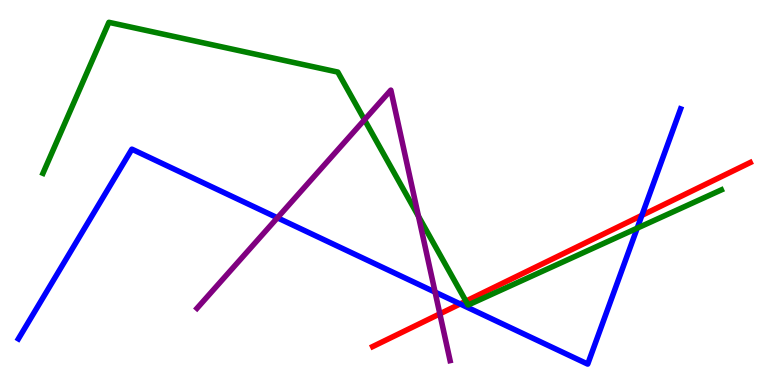[{'lines': ['blue', 'red'], 'intersections': [{'x': 5.94, 'y': 2.11}, {'x': 8.28, 'y': 4.41}]}, {'lines': ['green', 'red'], 'intersections': [{'x': 6.01, 'y': 2.18}]}, {'lines': ['purple', 'red'], 'intersections': [{'x': 5.68, 'y': 1.85}]}, {'lines': ['blue', 'green'], 'intersections': [{'x': 8.22, 'y': 4.07}]}, {'lines': ['blue', 'purple'], 'intersections': [{'x': 3.58, 'y': 4.34}, {'x': 5.61, 'y': 2.41}]}, {'lines': ['green', 'purple'], 'intersections': [{'x': 4.7, 'y': 6.89}, {'x': 5.4, 'y': 4.38}]}]